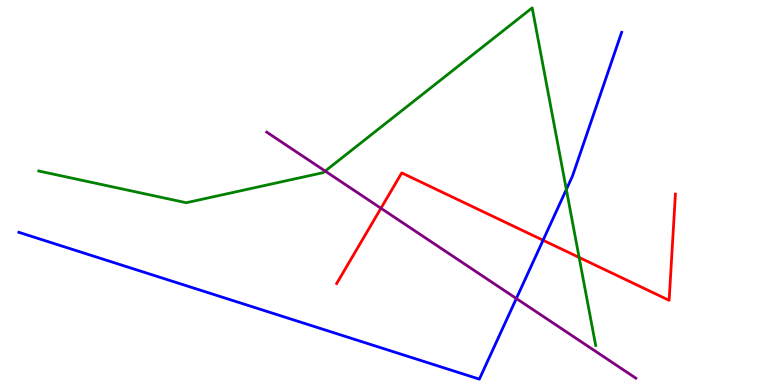[{'lines': ['blue', 'red'], 'intersections': [{'x': 7.01, 'y': 3.76}]}, {'lines': ['green', 'red'], 'intersections': [{'x': 7.47, 'y': 3.31}]}, {'lines': ['purple', 'red'], 'intersections': [{'x': 4.92, 'y': 4.59}]}, {'lines': ['blue', 'green'], 'intersections': [{'x': 7.31, 'y': 5.08}]}, {'lines': ['blue', 'purple'], 'intersections': [{'x': 6.66, 'y': 2.25}]}, {'lines': ['green', 'purple'], 'intersections': [{'x': 4.2, 'y': 5.56}]}]